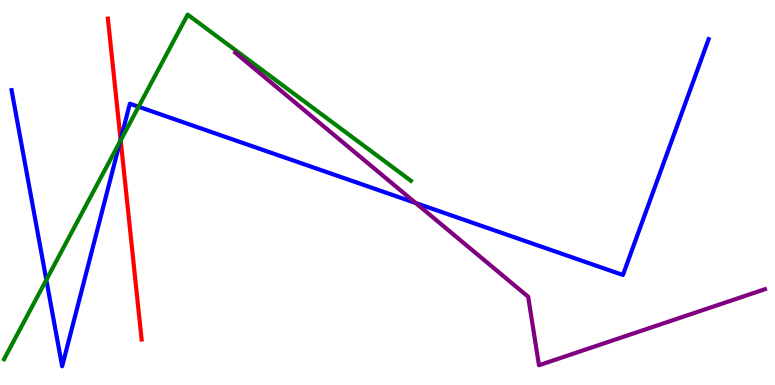[{'lines': ['blue', 'red'], 'intersections': [{'x': 1.56, 'y': 6.37}]}, {'lines': ['green', 'red'], 'intersections': [{'x': 1.56, 'y': 6.35}]}, {'lines': ['purple', 'red'], 'intersections': []}, {'lines': ['blue', 'green'], 'intersections': [{'x': 0.598, 'y': 2.73}, {'x': 1.55, 'y': 6.33}, {'x': 1.79, 'y': 7.23}]}, {'lines': ['blue', 'purple'], 'intersections': [{'x': 5.36, 'y': 4.73}]}, {'lines': ['green', 'purple'], 'intersections': []}]